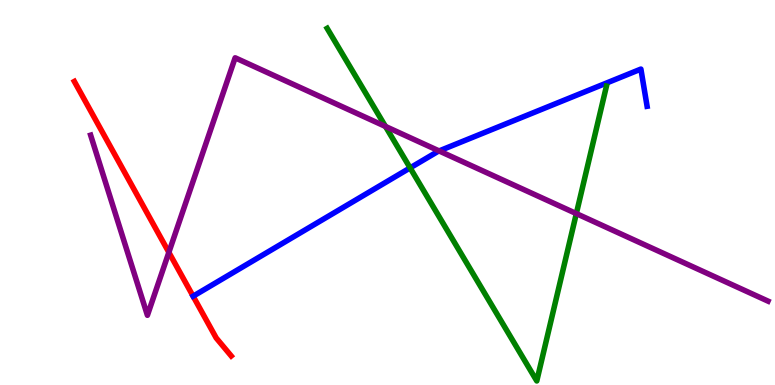[{'lines': ['blue', 'red'], 'intersections': []}, {'lines': ['green', 'red'], 'intersections': []}, {'lines': ['purple', 'red'], 'intersections': [{'x': 2.18, 'y': 3.45}]}, {'lines': ['blue', 'green'], 'intersections': [{'x': 5.29, 'y': 5.64}]}, {'lines': ['blue', 'purple'], 'intersections': [{'x': 5.67, 'y': 6.08}]}, {'lines': ['green', 'purple'], 'intersections': [{'x': 4.97, 'y': 6.72}, {'x': 7.44, 'y': 4.45}]}]